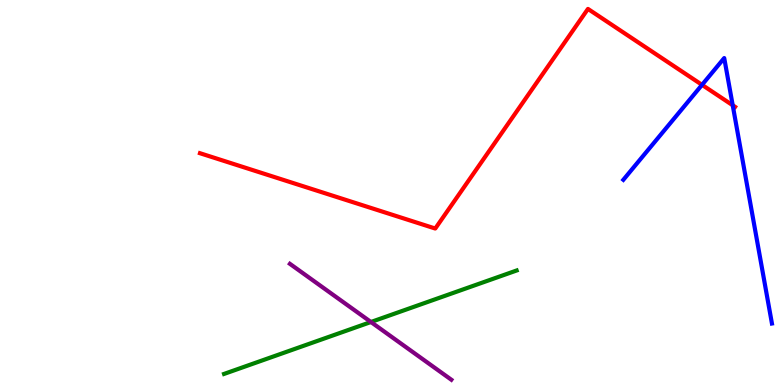[{'lines': ['blue', 'red'], 'intersections': [{'x': 9.06, 'y': 7.8}, {'x': 9.45, 'y': 7.27}]}, {'lines': ['green', 'red'], 'intersections': []}, {'lines': ['purple', 'red'], 'intersections': []}, {'lines': ['blue', 'green'], 'intersections': []}, {'lines': ['blue', 'purple'], 'intersections': []}, {'lines': ['green', 'purple'], 'intersections': [{'x': 4.79, 'y': 1.64}]}]